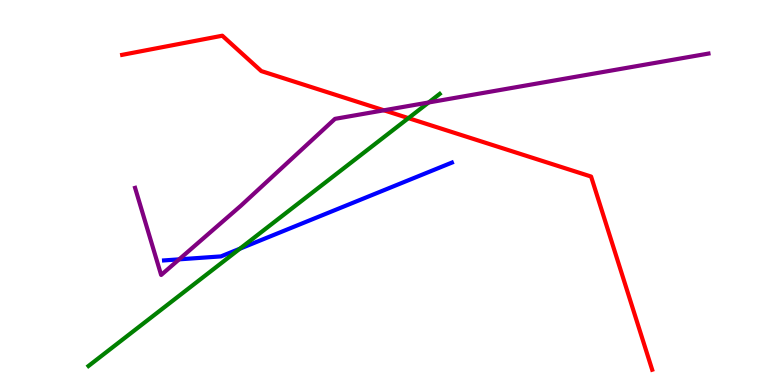[{'lines': ['blue', 'red'], 'intersections': []}, {'lines': ['green', 'red'], 'intersections': [{'x': 5.27, 'y': 6.93}]}, {'lines': ['purple', 'red'], 'intersections': [{'x': 4.95, 'y': 7.14}]}, {'lines': ['blue', 'green'], 'intersections': [{'x': 3.1, 'y': 3.54}]}, {'lines': ['blue', 'purple'], 'intersections': [{'x': 2.31, 'y': 3.26}]}, {'lines': ['green', 'purple'], 'intersections': [{'x': 5.53, 'y': 7.34}]}]